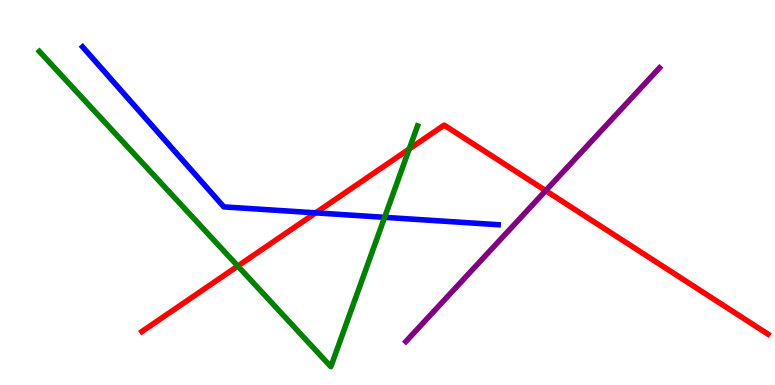[{'lines': ['blue', 'red'], 'intersections': [{'x': 4.07, 'y': 4.47}]}, {'lines': ['green', 'red'], 'intersections': [{'x': 3.07, 'y': 3.09}, {'x': 5.28, 'y': 6.13}]}, {'lines': ['purple', 'red'], 'intersections': [{'x': 7.04, 'y': 5.05}]}, {'lines': ['blue', 'green'], 'intersections': [{'x': 4.96, 'y': 4.36}]}, {'lines': ['blue', 'purple'], 'intersections': []}, {'lines': ['green', 'purple'], 'intersections': []}]